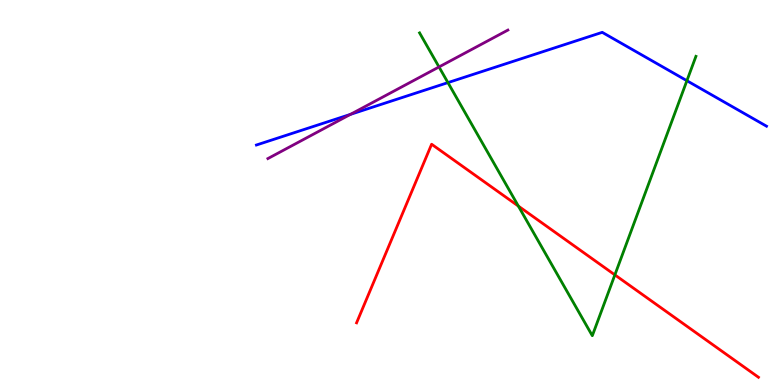[{'lines': ['blue', 'red'], 'intersections': []}, {'lines': ['green', 'red'], 'intersections': [{'x': 6.69, 'y': 4.65}, {'x': 7.93, 'y': 2.86}]}, {'lines': ['purple', 'red'], 'intersections': []}, {'lines': ['blue', 'green'], 'intersections': [{'x': 5.78, 'y': 7.85}, {'x': 8.86, 'y': 7.9}]}, {'lines': ['blue', 'purple'], 'intersections': [{'x': 4.52, 'y': 7.03}]}, {'lines': ['green', 'purple'], 'intersections': [{'x': 5.66, 'y': 8.26}]}]